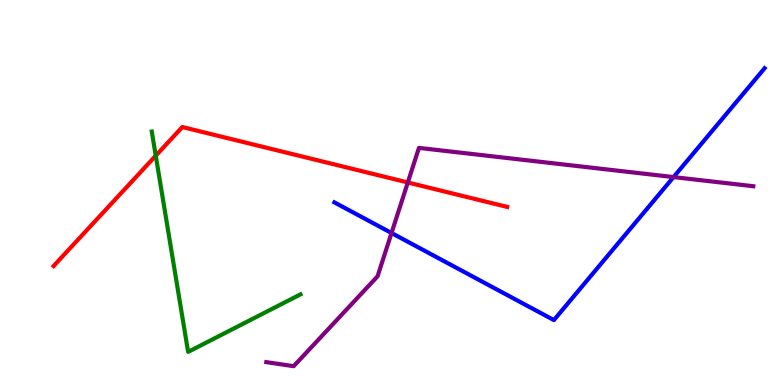[{'lines': ['blue', 'red'], 'intersections': []}, {'lines': ['green', 'red'], 'intersections': [{'x': 2.01, 'y': 5.96}]}, {'lines': ['purple', 'red'], 'intersections': [{'x': 5.26, 'y': 5.26}]}, {'lines': ['blue', 'green'], 'intersections': []}, {'lines': ['blue', 'purple'], 'intersections': [{'x': 5.05, 'y': 3.95}, {'x': 8.69, 'y': 5.4}]}, {'lines': ['green', 'purple'], 'intersections': []}]